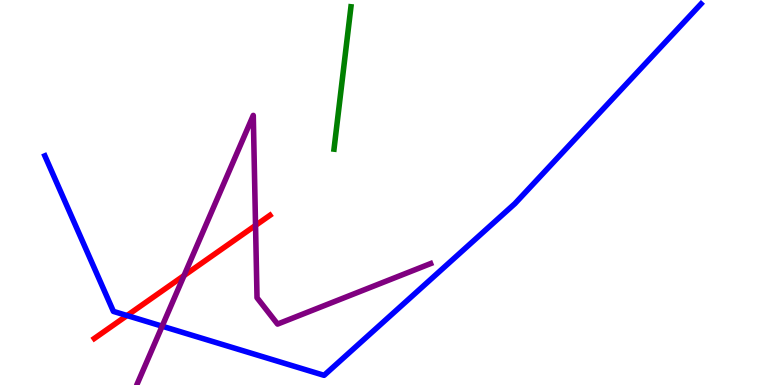[{'lines': ['blue', 'red'], 'intersections': [{'x': 1.64, 'y': 1.8}]}, {'lines': ['green', 'red'], 'intersections': []}, {'lines': ['purple', 'red'], 'intersections': [{'x': 2.37, 'y': 2.84}, {'x': 3.3, 'y': 4.15}]}, {'lines': ['blue', 'green'], 'intersections': []}, {'lines': ['blue', 'purple'], 'intersections': [{'x': 2.09, 'y': 1.53}]}, {'lines': ['green', 'purple'], 'intersections': []}]